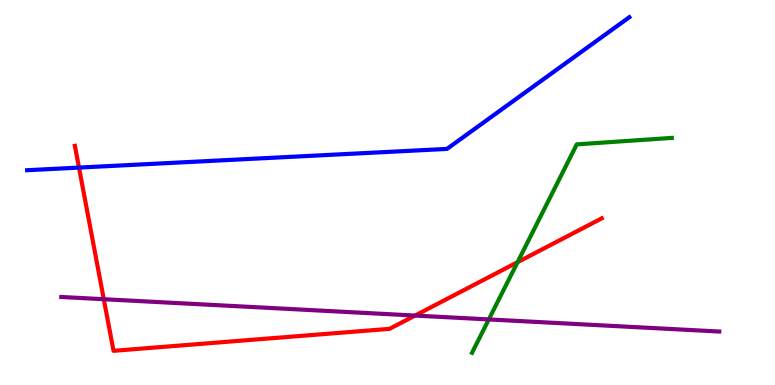[{'lines': ['blue', 'red'], 'intersections': [{'x': 1.02, 'y': 5.65}]}, {'lines': ['green', 'red'], 'intersections': [{'x': 6.68, 'y': 3.19}]}, {'lines': ['purple', 'red'], 'intersections': [{'x': 1.34, 'y': 2.23}, {'x': 5.36, 'y': 1.8}]}, {'lines': ['blue', 'green'], 'intersections': []}, {'lines': ['blue', 'purple'], 'intersections': []}, {'lines': ['green', 'purple'], 'intersections': [{'x': 6.31, 'y': 1.7}]}]